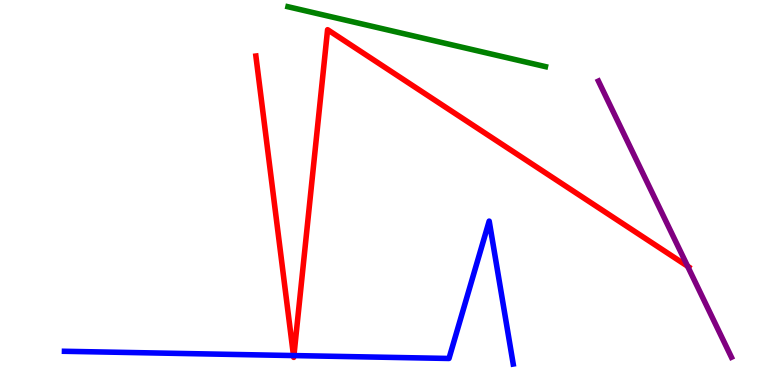[{'lines': ['blue', 'red'], 'intersections': [{'x': 3.79, 'y': 0.765}, {'x': 3.79, 'y': 0.764}]}, {'lines': ['green', 'red'], 'intersections': []}, {'lines': ['purple', 'red'], 'intersections': [{'x': 8.87, 'y': 3.09}]}, {'lines': ['blue', 'green'], 'intersections': []}, {'lines': ['blue', 'purple'], 'intersections': []}, {'lines': ['green', 'purple'], 'intersections': []}]